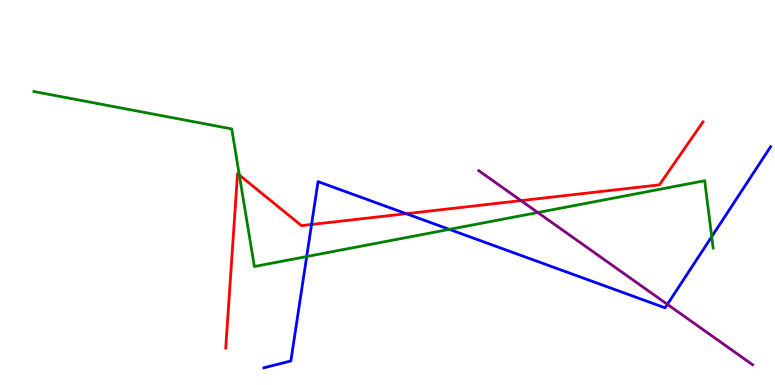[{'lines': ['blue', 'red'], 'intersections': [{'x': 4.02, 'y': 4.17}, {'x': 5.24, 'y': 4.45}]}, {'lines': ['green', 'red'], 'intersections': [{'x': 3.09, 'y': 5.45}]}, {'lines': ['purple', 'red'], 'intersections': [{'x': 6.72, 'y': 4.79}]}, {'lines': ['blue', 'green'], 'intersections': [{'x': 3.96, 'y': 3.34}, {'x': 5.8, 'y': 4.04}, {'x': 9.18, 'y': 3.85}]}, {'lines': ['blue', 'purple'], 'intersections': [{'x': 8.61, 'y': 2.09}]}, {'lines': ['green', 'purple'], 'intersections': [{'x': 6.94, 'y': 4.48}]}]